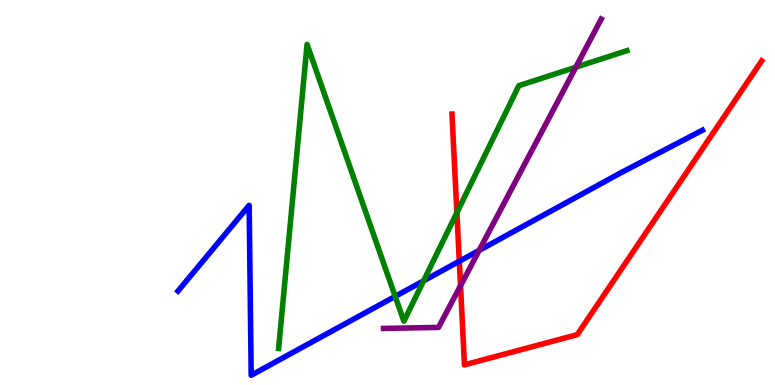[{'lines': ['blue', 'red'], 'intersections': [{'x': 5.93, 'y': 3.21}]}, {'lines': ['green', 'red'], 'intersections': [{'x': 5.9, 'y': 4.48}]}, {'lines': ['purple', 'red'], 'intersections': [{'x': 5.94, 'y': 2.58}]}, {'lines': ['blue', 'green'], 'intersections': [{'x': 5.1, 'y': 2.3}, {'x': 5.47, 'y': 2.71}]}, {'lines': ['blue', 'purple'], 'intersections': [{'x': 6.18, 'y': 3.5}]}, {'lines': ['green', 'purple'], 'intersections': [{'x': 7.43, 'y': 8.25}]}]